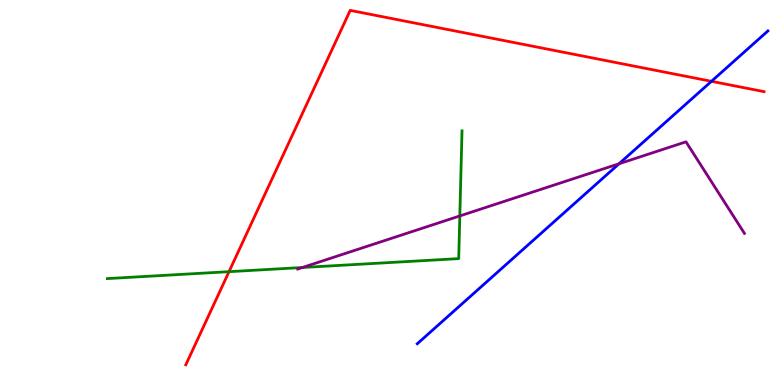[{'lines': ['blue', 'red'], 'intersections': [{'x': 9.18, 'y': 7.89}]}, {'lines': ['green', 'red'], 'intersections': [{'x': 2.95, 'y': 2.94}]}, {'lines': ['purple', 'red'], 'intersections': []}, {'lines': ['blue', 'green'], 'intersections': []}, {'lines': ['blue', 'purple'], 'intersections': [{'x': 7.99, 'y': 5.75}]}, {'lines': ['green', 'purple'], 'intersections': [{'x': 3.9, 'y': 3.05}, {'x': 5.93, 'y': 4.39}]}]